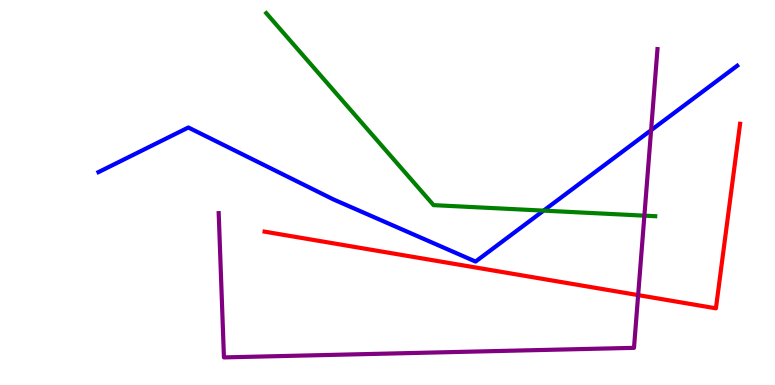[{'lines': ['blue', 'red'], 'intersections': []}, {'lines': ['green', 'red'], 'intersections': []}, {'lines': ['purple', 'red'], 'intersections': [{'x': 8.23, 'y': 2.33}]}, {'lines': ['blue', 'green'], 'intersections': [{'x': 7.01, 'y': 4.53}]}, {'lines': ['blue', 'purple'], 'intersections': [{'x': 8.4, 'y': 6.62}]}, {'lines': ['green', 'purple'], 'intersections': [{'x': 8.31, 'y': 4.4}]}]